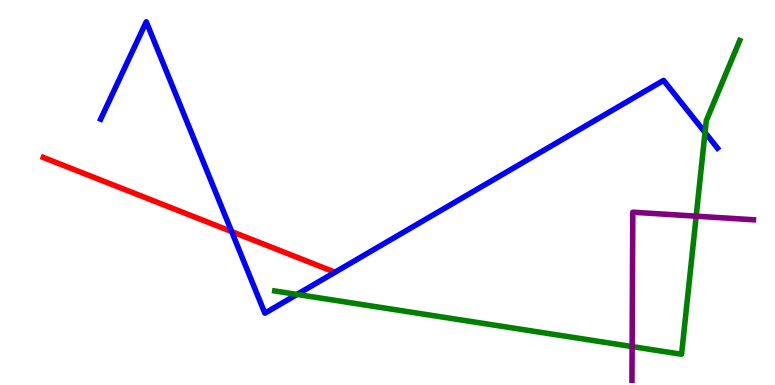[{'lines': ['blue', 'red'], 'intersections': [{'x': 2.99, 'y': 3.99}]}, {'lines': ['green', 'red'], 'intersections': []}, {'lines': ['purple', 'red'], 'intersections': []}, {'lines': ['blue', 'green'], 'intersections': [{'x': 3.83, 'y': 2.35}, {'x': 9.1, 'y': 6.56}]}, {'lines': ['blue', 'purple'], 'intersections': []}, {'lines': ['green', 'purple'], 'intersections': [{'x': 8.16, 'y': 0.998}, {'x': 8.98, 'y': 4.39}]}]